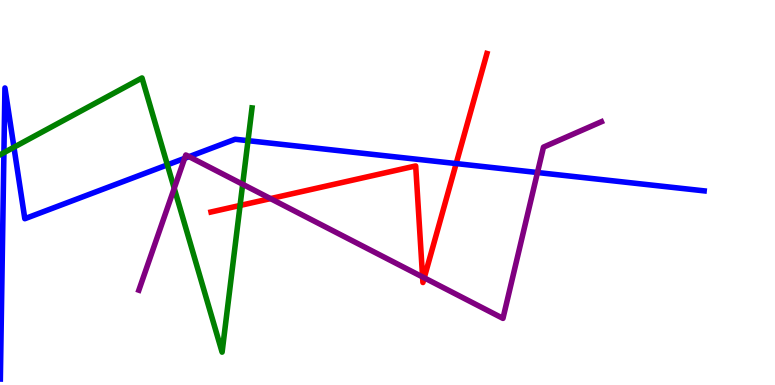[{'lines': ['blue', 'red'], 'intersections': [{'x': 5.89, 'y': 5.75}]}, {'lines': ['green', 'red'], 'intersections': [{'x': 3.1, 'y': 4.66}]}, {'lines': ['purple', 'red'], 'intersections': [{'x': 3.49, 'y': 4.84}, {'x': 5.45, 'y': 2.81}, {'x': 5.47, 'y': 2.78}]}, {'lines': ['blue', 'green'], 'intersections': [{'x': 0.0505, 'y': 6.04}, {'x': 0.18, 'y': 6.18}, {'x': 2.16, 'y': 5.72}, {'x': 3.2, 'y': 6.35}]}, {'lines': ['blue', 'purple'], 'intersections': [{'x': 2.38, 'y': 5.89}, {'x': 2.44, 'y': 5.93}, {'x': 6.94, 'y': 5.52}]}, {'lines': ['green', 'purple'], 'intersections': [{'x': 2.25, 'y': 5.11}, {'x': 3.13, 'y': 5.21}]}]